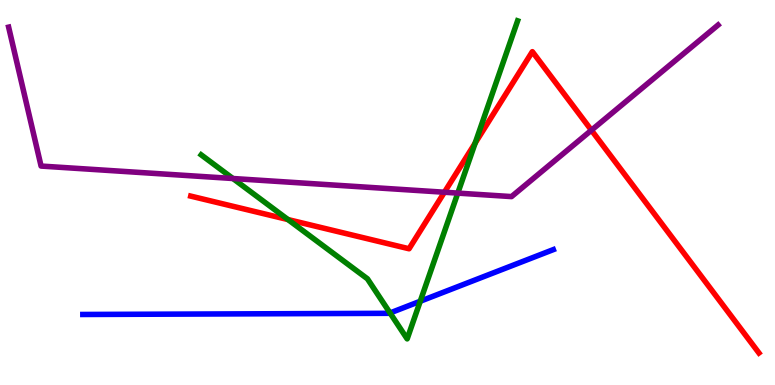[{'lines': ['blue', 'red'], 'intersections': []}, {'lines': ['green', 'red'], 'intersections': [{'x': 3.72, 'y': 4.3}, {'x': 6.13, 'y': 6.28}]}, {'lines': ['purple', 'red'], 'intersections': [{'x': 5.73, 'y': 5.01}, {'x': 7.63, 'y': 6.62}]}, {'lines': ['blue', 'green'], 'intersections': [{'x': 5.03, 'y': 1.87}, {'x': 5.42, 'y': 2.18}]}, {'lines': ['blue', 'purple'], 'intersections': []}, {'lines': ['green', 'purple'], 'intersections': [{'x': 3.01, 'y': 5.36}, {'x': 5.91, 'y': 4.98}]}]